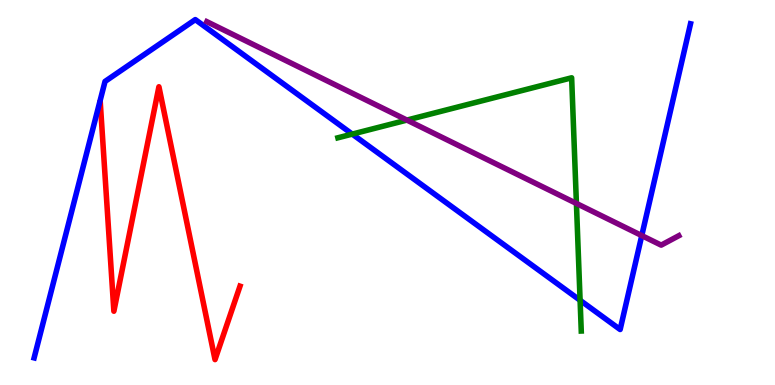[{'lines': ['blue', 'red'], 'intersections': []}, {'lines': ['green', 'red'], 'intersections': []}, {'lines': ['purple', 'red'], 'intersections': []}, {'lines': ['blue', 'green'], 'intersections': [{'x': 4.55, 'y': 6.52}, {'x': 7.49, 'y': 2.2}]}, {'lines': ['blue', 'purple'], 'intersections': [{'x': 8.28, 'y': 3.88}]}, {'lines': ['green', 'purple'], 'intersections': [{'x': 5.25, 'y': 6.88}, {'x': 7.44, 'y': 4.72}]}]